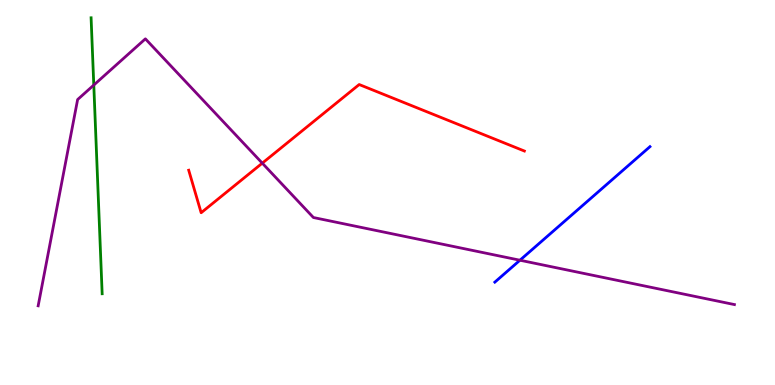[{'lines': ['blue', 'red'], 'intersections': []}, {'lines': ['green', 'red'], 'intersections': []}, {'lines': ['purple', 'red'], 'intersections': [{'x': 3.38, 'y': 5.76}]}, {'lines': ['blue', 'green'], 'intersections': []}, {'lines': ['blue', 'purple'], 'intersections': [{'x': 6.71, 'y': 3.24}]}, {'lines': ['green', 'purple'], 'intersections': [{'x': 1.21, 'y': 7.79}]}]